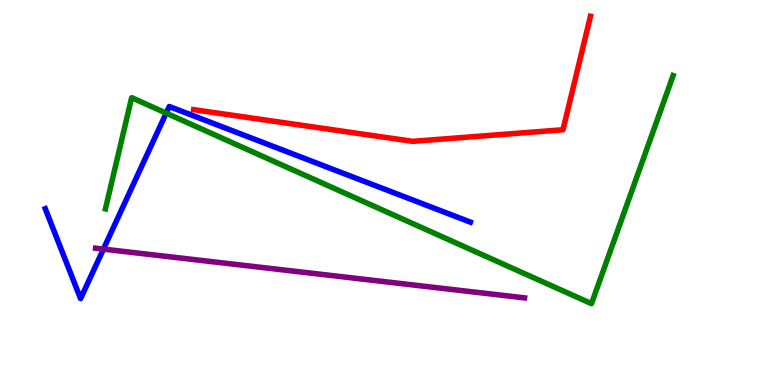[{'lines': ['blue', 'red'], 'intersections': []}, {'lines': ['green', 'red'], 'intersections': []}, {'lines': ['purple', 'red'], 'intersections': []}, {'lines': ['blue', 'green'], 'intersections': [{'x': 2.14, 'y': 7.06}]}, {'lines': ['blue', 'purple'], 'intersections': [{'x': 1.33, 'y': 3.53}]}, {'lines': ['green', 'purple'], 'intersections': []}]